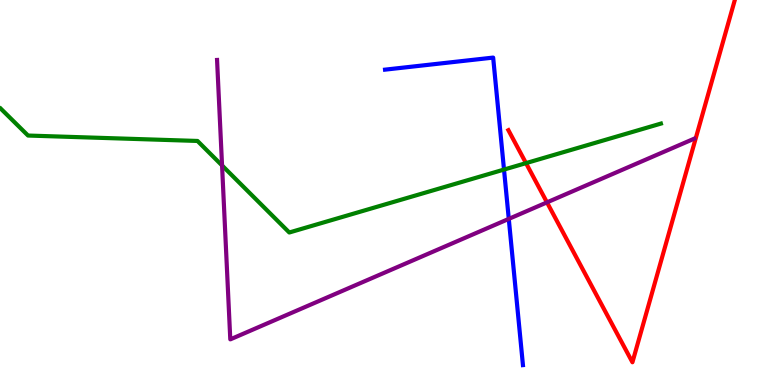[{'lines': ['blue', 'red'], 'intersections': []}, {'lines': ['green', 'red'], 'intersections': [{'x': 6.79, 'y': 5.76}]}, {'lines': ['purple', 'red'], 'intersections': [{'x': 7.06, 'y': 4.74}]}, {'lines': ['blue', 'green'], 'intersections': [{'x': 6.5, 'y': 5.6}]}, {'lines': ['blue', 'purple'], 'intersections': [{'x': 6.56, 'y': 4.31}]}, {'lines': ['green', 'purple'], 'intersections': [{'x': 2.87, 'y': 5.7}]}]